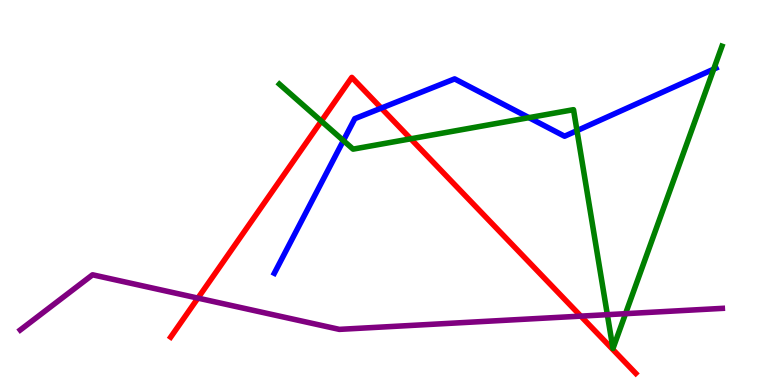[{'lines': ['blue', 'red'], 'intersections': [{'x': 4.92, 'y': 7.19}]}, {'lines': ['green', 'red'], 'intersections': [{'x': 4.15, 'y': 6.85}, {'x': 5.3, 'y': 6.39}]}, {'lines': ['purple', 'red'], 'intersections': [{'x': 2.55, 'y': 2.26}, {'x': 7.49, 'y': 1.79}]}, {'lines': ['blue', 'green'], 'intersections': [{'x': 4.43, 'y': 6.35}, {'x': 6.83, 'y': 6.94}, {'x': 7.44, 'y': 6.61}, {'x': 9.21, 'y': 8.2}]}, {'lines': ['blue', 'purple'], 'intersections': []}, {'lines': ['green', 'purple'], 'intersections': [{'x': 7.84, 'y': 1.83}, {'x': 8.07, 'y': 1.85}]}]